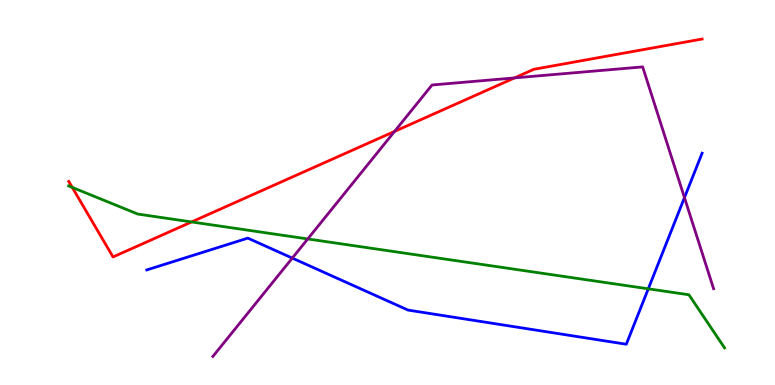[{'lines': ['blue', 'red'], 'intersections': []}, {'lines': ['green', 'red'], 'intersections': [{'x': 0.932, 'y': 5.13}, {'x': 2.47, 'y': 4.24}]}, {'lines': ['purple', 'red'], 'intersections': [{'x': 5.09, 'y': 6.59}, {'x': 6.64, 'y': 7.98}]}, {'lines': ['blue', 'green'], 'intersections': [{'x': 8.36, 'y': 2.5}]}, {'lines': ['blue', 'purple'], 'intersections': [{'x': 3.77, 'y': 3.3}, {'x': 8.83, 'y': 4.87}]}, {'lines': ['green', 'purple'], 'intersections': [{'x': 3.97, 'y': 3.79}]}]